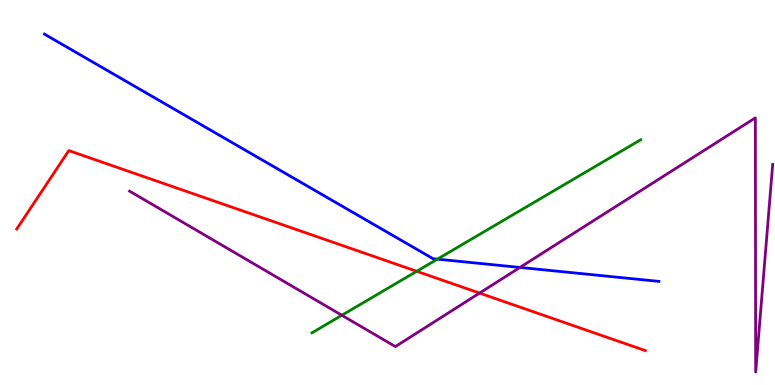[{'lines': ['blue', 'red'], 'intersections': []}, {'lines': ['green', 'red'], 'intersections': [{'x': 5.38, 'y': 2.95}]}, {'lines': ['purple', 'red'], 'intersections': [{'x': 6.19, 'y': 2.39}]}, {'lines': ['blue', 'green'], 'intersections': [{'x': 5.64, 'y': 3.27}]}, {'lines': ['blue', 'purple'], 'intersections': [{'x': 6.71, 'y': 3.05}]}, {'lines': ['green', 'purple'], 'intersections': [{'x': 4.41, 'y': 1.81}]}]